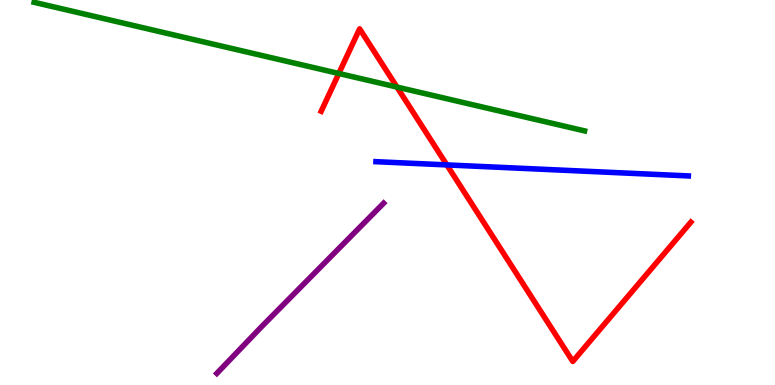[{'lines': ['blue', 'red'], 'intersections': [{'x': 5.77, 'y': 5.72}]}, {'lines': ['green', 'red'], 'intersections': [{'x': 4.37, 'y': 8.09}, {'x': 5.12, 'y': 7.74}]}, {'lines': ['purple', 'red'], 'intersections': []}, {'lines': ['blue', 'green'], 'intersections': []}, {'lines': ['blue', 'purple'], 'intersections': []}, {'lines': ['green', 'purple'], 'intersections': []}]